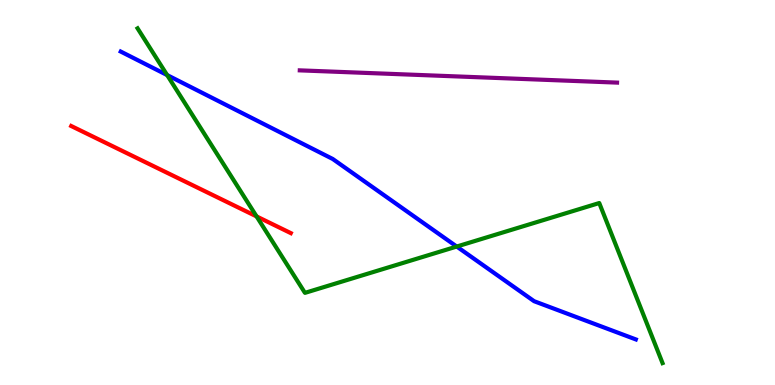[{'lines': ['blue', 'red'], 'intersections': []}, {'lines': ['green', 'red'], 'intersections': [{'x': 3.31, 'y': 4.38}]}, {'lines': ['purple', 'red'], 'intersections': []}, {'lines': ['blue', 'green'], 'intersections': [{'x': 2.16, 'y': 8.05}, {'x': 5.89, 'y': 3.6}]}, {'lines': ['blue', 'purple'], 'intersections': []}, {'lines': ['green', 'purple'], 'intersections': []}]